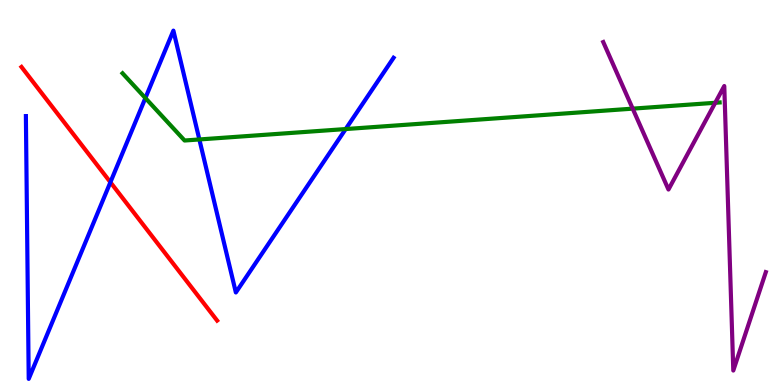[{'lines': ['blue', 'red'], 'intersections': [{'x': 1.42, 'y': 5.27}]}, {'lines': ['green', 'red'], 'intersections': []}, {'lines': ['purple', 'red'], 'intersections': []}, {'lines': ['blue', 'green'], 'intersections': [{'x': 1.88, 'y': 7.45}, {'x': 2.57, 'y': 6.38}, {'x': 4.46, 'y': 6.65}]}, {'lines': ['blue', 'purple'], 'intersections': []}, {'lines': ['green', 'purple'], 'intersections': [{'x': 8.16, 'y': 7.18}, {'x': 9.23, 'y': 7.33}]}]